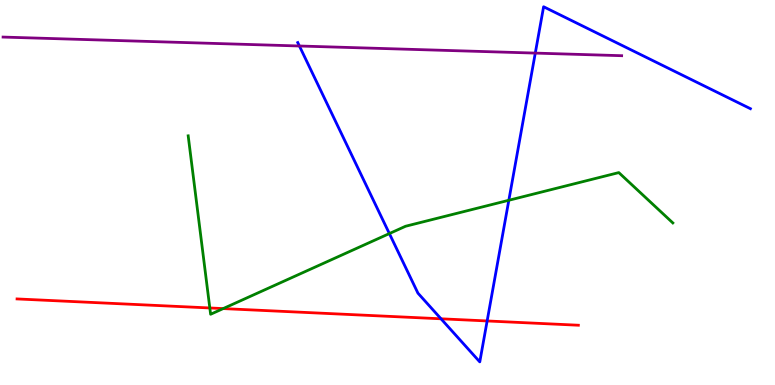[{'lines': ['blue', 'red'], 'intersections': [{'x': 5.69, 'y': 1.72}, {'x': 6.29, 'y': 1.66}]}, {'lines': ['green', 'red'], 'intersections': [{'x': 2.71, 'y': 2.0}, {'x': 2.88, 'y': 1.98}]}, {'lines': ['purple', 'red'], 'intersections': []}, {'lines': ['blue', 'green'], 'intersections': [{'x': 5.02, 'y': 3.93}, {'x': 6.57, 'y': 4.8}]}, {'lines': ['blue', 'purple'], 'intersections': [{'x': 3.86, 'y': 8.81}, {'x': 6.91, 'y': 8.62}]}, {'lines': ['green', 'purple'], 'intersections': []}]